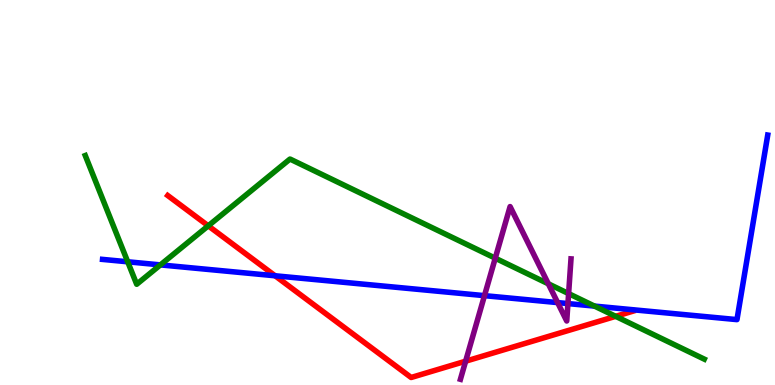[{'lines': ['blue', 'red'], 'intersections': [{'x': 3.55, 'y': 2.84}]}, {'lines': ['green', 'red'], 'intersections': [{'x': 2.69, 'y': 4.13}, {'x': 7.94, 'y': 1.78}]}, {'lines': ['purple', 'red'], 'intersections': [{'x': 6.01, 'y': 0.618}]}, {'lines': ['blue', 'green'], 'intersections': [{'x': 1.65, 'y': 3.2}, {'x': 2.07, 'y': 3.12}, {'x': 7.67, 'y': 2.05}]}, {'lines': ['blue', 'purple'], 'intersections': [{'x': 6.25, 'y': 2.32}, {'x': 7.2, 'y': 2.14}, {'x': 7.33, 'y': 2.11}]}, {'lines': ['green', 'purple'], 'intersections': [{'x': 6.39, 'y': 3.29}, {'x': 7.08, 'y': 2.63}, {'x': 7.34, 'y': 2.37}]}]